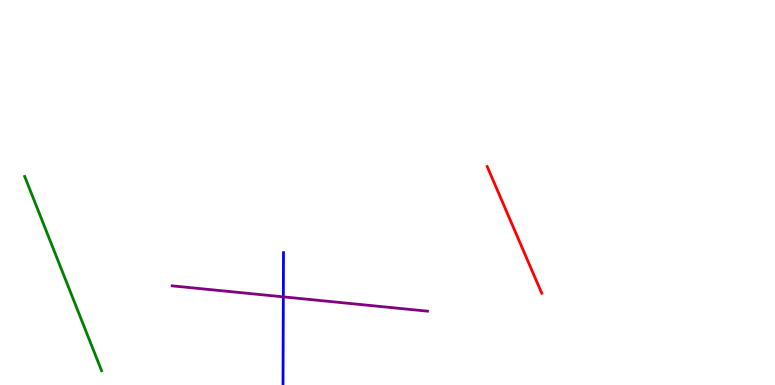[{'lines': ['blue', 'red'], 'intersections': []}, {'lines': ['green', 'red'], 'intersections': []}, {'lines': ['purple', 'red'], 'intersections': []}, {'lines': ['blue', 'green'], 'intersections': []}, {'lines': ['blue', 'purple'], 'intersections': [{'x': 3.66, 'y': 2.29}]}, {'lines': ['green', 'purple'], 'intersections': []}]